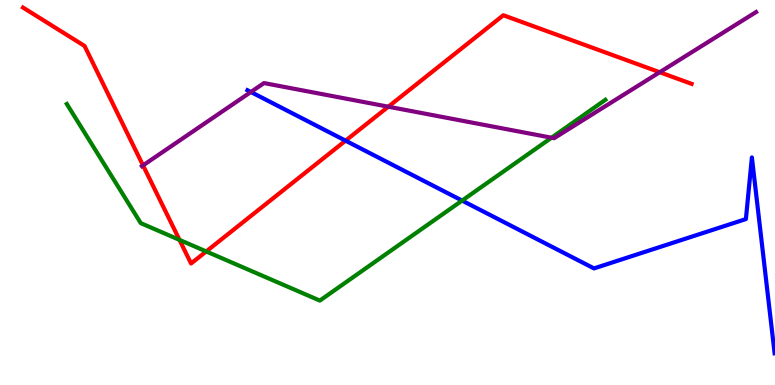[{'lines': ['blue', 'red'], 'intersections': [{'x': 4.46, 'y': 6.35}]}, {'lines': ['green', 'red'], 'intersections': [{'x': 2.32, 'y': 3.77}, {'x': 2.66, 'y': 3.47}]}, {'lines': ['purple', 'red'], 'intersections': [{'x': 1.85, 'y': 5.7}, {'x': 5.01, 'y': 7.23}, {'x': 8.51, 'y': 8.12}]}, {'lines': ['blue', 'green'], 'intersections': [{'x': 5.96, 'y': 4.79}]}, {'lines': ['blue', 'purple'], 'intersections': [{'x': 3.24, 'y': 7.61}]}, {'lines': ['green', 'purple'], 'intersections': [{'x': 7.12, 'y': 6.42}]}]